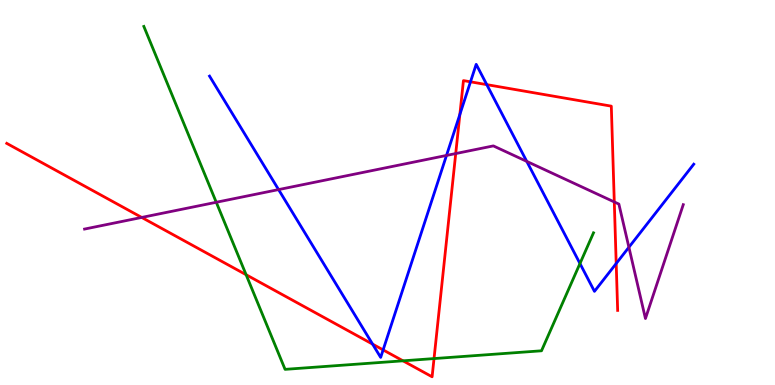[{'lines': ['blue', 'red'], 'intersections': [{'x': 4.81, 'y': 1.06}, {'x': 4.94, 'y': 0.911}, {'x': 5.93, 'y': 7.03}, {'x': 6.07, 'y': 7.87}, {'x': 6.28, 'y': 7.8}, {'x': 7.95, 'y': 3.16}]}, {'lines': ['green', 'red'], 'intersections': [{'x': 3.18, 'y': 2.86}, {'x': 5.2, 'y': 0.628}, {'x': 5.6, 'y': 0.686}]}, {'lines': ['purple', 'red'], 'intersections': [{'x': 1.83, 'y': 4.35}, {'x': 5.88, 'y': 6.01}, {'x': 7.93, 'y': 4.75}]}, {'lines': ['blue', 'green'], 'intersections': [{'x': 7.48, 'y': 3.15}]}, {'lines': ['blue', 'purple'], 'intersections': [{'x': 3.59, 'y': 5.08}, {'x': 5.76, 'y': 5.96}, {'x': 6.8, 'y': 5.81}, {'x': 8.11, 'y': 3.58}]}, {'lines': ['green', 'purple'], 'intersections': [{'x': 2.79, 'y': 4.75}]}]